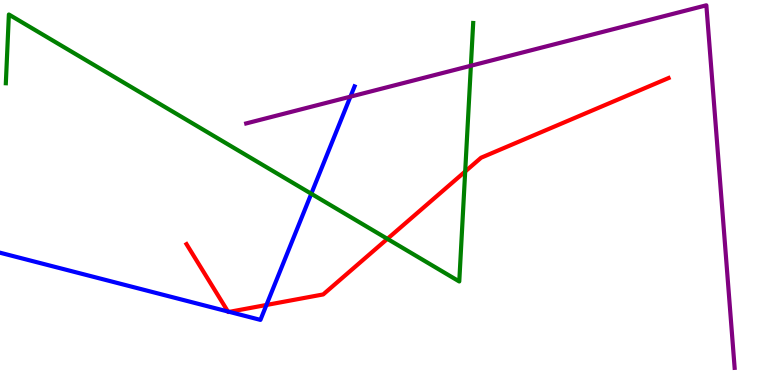[{'lines': ['blue', 'red'], 'intersections': [{'x': 2.94, 'y': 1.91}, {'x': 2.96, 'y': 1.9}, {'x': 3.44, 'y': 2.08}]}, {'lines': ['green', 'red'], 'intersections': [{'x': 5.0, 'y': 3.8}, {'x': 6.0, 'y': 5.55}]}, {'lines': ['purple', 'red'], 'intersections': []}, {'lines': ['blue', 'green'], 'intersections': [{'x': 4.02, 'y': 4.97}]}, {'lines': ['blue', 'purple'], 'intersections': [{'x': 4.52, 'y': 7.49}]}, {'lines': ['green', 'purple'], 'intersections': [{'x': 6.08, 'y': 8.29}]}]